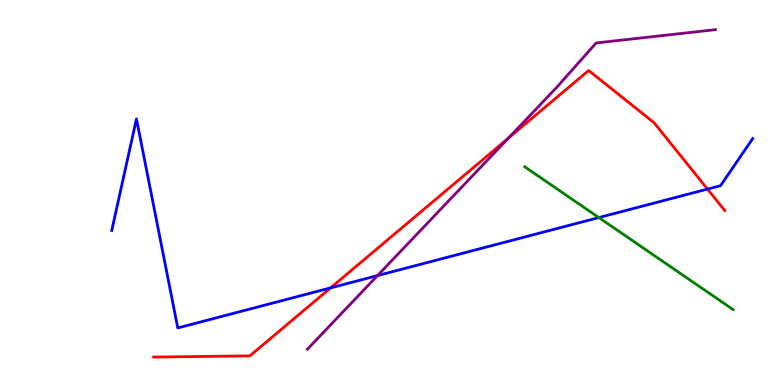[{'lines': ['blue', 'red'], 'intersections': [{'x': 4.27, 'y': 2.52}, {'x': 9.13, 'y': 5.09}]}, {'lines': ['green', 'red'], 'intersections': []}, {'lines': ['purple', 'red'], 'intersections': [{'x': 6.56, 'y': 6.41}]}, {'lines': ['blue', 'green'], 'intersections': [{'x': 7.73, 'y': 4.35}]}, {'lines': ['blue', 'purple'], 'intersections': [{'x': 4.87, 'y': 2.84}]}, {'lines': ['green', 'purple'], 'intersections': []}]